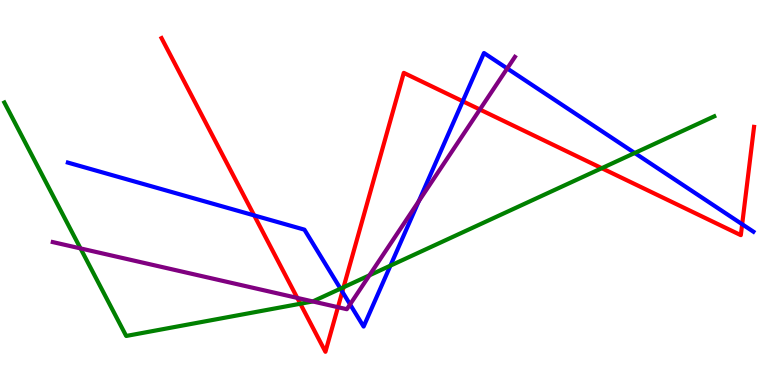[{'lines': ['blue', 'red'], 'intersections': [{'x': 3.28, 'y': 4.41}, {'x': 4.42, 'y': 2.42}, {'x': 5.97, 'y': 7.37}, {'x': 9.58, 'y': 4.18}]}, {'lines': ['green', 'red'], 'intersections': [{'x': 3.88, 'y': 2.11}, {'x': 4.43, 'y': 2.54}, {'x': 7.76, 'y': 5.63}]}, {'lines': ['purple', 'red'], 'intersections': [{'x': 3.84, 'y': 2.26}, {'x': 4.36, 'y': 2.02}, {'x': 6.19, 'y': 7.16}]}, {'lines': ['blue', 'green'], 'intersections': [{'x': 4.39, 'y': 2.5}, {'x': 5.04, 'y': 3.1}, {'x': 8.19, 'y': 6.03}]}, {'lines': ['blue', 'purple'], 'intersections': [{'x': 4.52, 'y': 2.09}, {'x': 5.4, 'y': 4.77}, {'x': 6.54, 'y': 8.22}]}, {'lines': ['green', 'purple'], 'intersections': [{'x': 1.04, 'y': 3.55}, {'x': 4.04, 'y': 2.17}, {'x': 4.77, 'y': 2.85}]}]